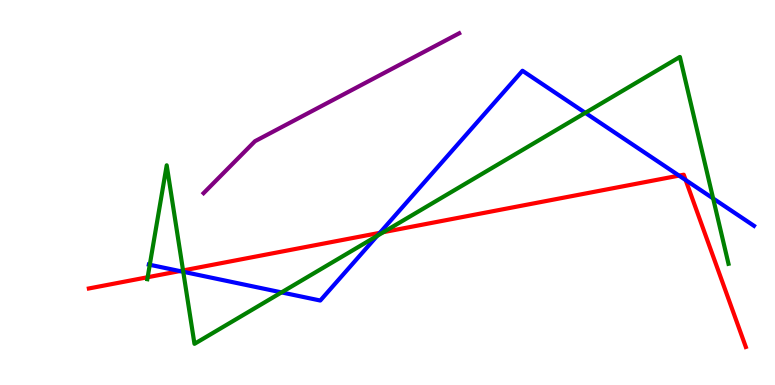[{'lines': ['blue', 'red'], 'intersections': [{'x': 2.32, 'y': 2.96}, {'x': 4.9, 'y': 3.95}, {'x': 8.76, 'y': 5.44}, {'x': 8.85, 'y': 5.32}]}, {'lines': ['green', 'red'], 'intersections': [{'x': 1.91, 'y': 2.8}, {'x': 2.36, 'y': 2.98}, {'x': 4.95, 'y': 3.97}]}, {'lines': ['purple', 'red'], 'intersections': []}, {'lines': ['blue', 'green'], 'intersections': [{'x': 1.93, 'y': 3.12}, {'x': 2.36, 'y': 2.94}, {'x': 3.63, 'y': 2.41}, {'x': 4.87, 'y': 3.87}, {'x': 7.55, 'y': 7.07}, {'x': 9.2, 'y': 4.85}]}, {'lines': ['blue', 'purple'], 'intersections': []}, {'lines': ['green', 'purple'], 'intersections': []}]